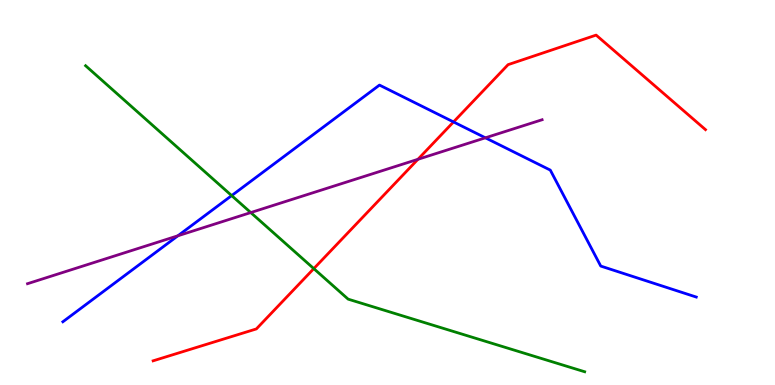[{'lines': ['blue', 'red'], 'intersections': [{'x': 5.85, 'y': 6.83}]}, {'lines': ['green', 'red'], 'intersections': [{'x': 4.05, 'y': 3.02}]}, {'lines': ['purple', 'red'], 'intersections': [{'x': 5.39, 'y': 5.86}]}, {'lines': ['blue', 'green'], 'intersections': [{'x': 2.99, 'y': 4.92}]}, {'lines': ['blue', 'purple'], 'intersections': [{'x': 2.3, 'y': 3.88}, {'x': 6.26, 'y': 6.42}]}, {'lines': ['green', 'purple'], 'intersections': [{'x': 3.24, 'y': 4.48}]}]